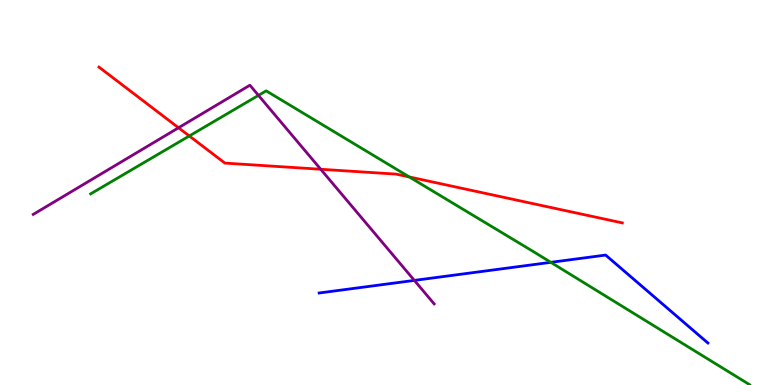[{'lines': ['blue', 'red'], 'intersections': []}, {'lines': ['green', 'red'], 'intersections': [{'x': 2.44, 'y': 6.47}, {'x': 5.28, 'y': 5.4}]}, {'lines': ['purple', 'red'], 'intersections': [{'x': 2.3, 'y': 6.68}, {'x': 4.14, 'y': 5.6}]}, {'lines': ['blue', 'green'], 'intersections': [{'x': 7.11, 'y': 3.19}]}, {'lines': ['blue', 'purple'], 'intersections': [{'x': 5.35, 'y': 2.72}]}, {'lines': ['green', 'purple'], 'intersections': [{'x': 3.34, 'y': 7.52}]}]